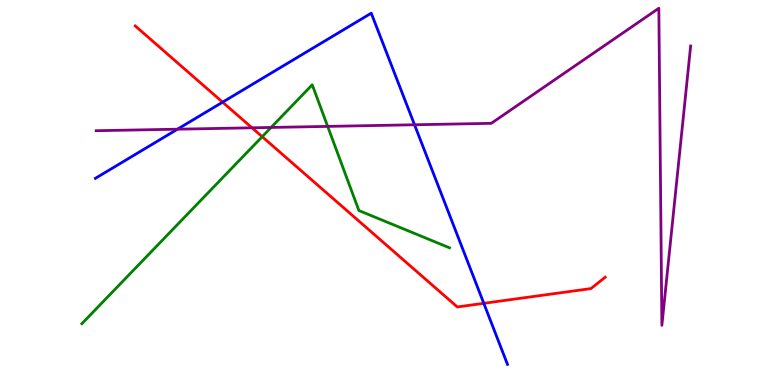[{'lines': ['blue', 'red'], 'intersections': [{'x': 2.87, 'y': 7.35}, {'x': 6.24, 'y': 2.12}]}, {'lines': ['green', 'red'], 'intersections': [{'x': 3.38, 'y': 6.45}]}, {'lines': ['purple', 'red'], 'intersections': [{'x': 3.25, 'y': 6.68}]}, {'lines': ['blue', 'green'], 'intersections': []}, {'lines': ['blue', 'purple'], 'intersections': [{'x': 2.29, 'y': 6.64}, {'x': 5.35, 'y': 6.76}]}, {'lines': ['green', 'purple'], 'intersections': [{'x': 3.5, 'y': 6.69}, {'x': 4.23, 'y': 6.72}]}]